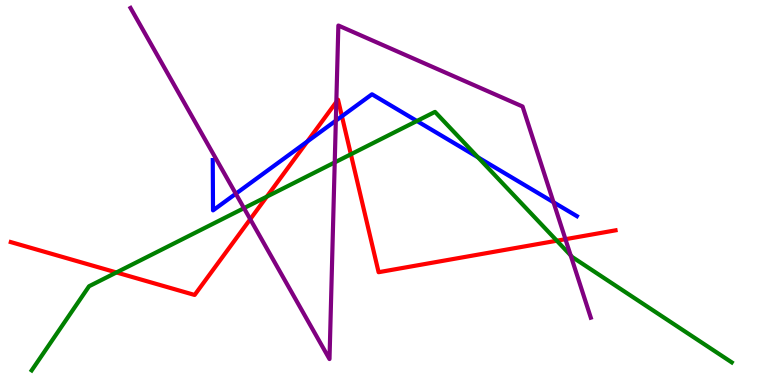[{'lines': ['blue', 'red'], 'intersections': [{'x': 3.96, 'y': 6.32}, {'x': 4.41, 'y': 6.98}]}, {'lines': ['green', 'red'], 'intersections': [{'x': 1.5, 'y': 2.92}, {'x': 3.44, 'y': 4.89}, {'x': 4.53, 'y': 5.99}, {'x': 7.18, 'y': 3.75}]}, {'lines': ['purple', 'red'], 'intersections': [{'x': 3.23, 'y': 4.31}, {'x': 4.34, 'y': 7.35}, {'x': 7.3, 'y': 3.79}]}, {'lines': ['blue', 'green'], 'intersections': [{'x': 5.38, 'y': 6.86}, {'x': 6.17, 'y': 5.91}]}, {'lines': ['blue', 'purple'], 'intersections': [{'x': 3.04, 'y': 4.97}, {'x': 4.33, 'y': 6.87}, {'x': 7.14, 'y': 4.75}]}, {'lines': ['green', 'purple'], 'intersections': [{'x': 3.15, 'y': 4.59}, {'x': 4.32, 'y': 5.78}, {'x': 7.36, 'y': 3.37}]}]